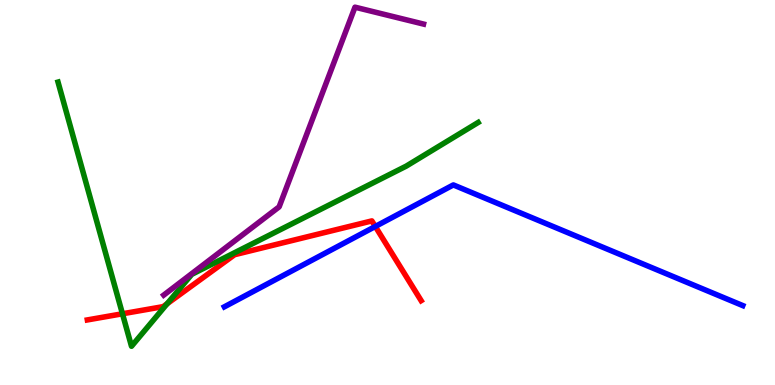[{'lines': ['blue', 'red'], 'intersections': [{'x': 4.84, 'y': 4.12}]}, {'lines': ['green', 'red'], 'intersections': [{'x': 1.58, 'y': 1.85}, {'x': 2.16, 'y': 2.11}]}, {'lines': ['purple', 'red'], 'intersections': []}, {'lines': ['blue', 'green'], 'intersections': []}, {'lines': ['blue', 'purple'], 'intersections': []}, {'lines': ['green', 'purple'], 'intersections': []}]